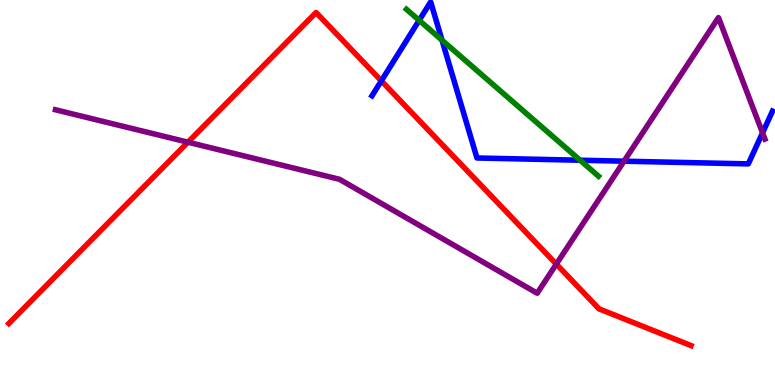[{'lines': ['blue', 'red'], 'intersections': [{'x': 4.92, 'y': 7.9}]}, {'lines': ['green', 'red'], 'intersections': []}, {'lines': ['purple', 'red'], 'intersections': [{'x': 2.43, 'y': 6.31}, {'x': 7.18, 'y': 3.14}]}, {'lines': ['blue', 'green'], 'intersections': [{'x': 5.41, 'y': 9.47}, {'x': 5.7, 'y': 8.96}, {'x': 7.49, 'y': 5.84}]}, {'lines': ['blue', 'purple'], 'intersections': [{'x': 8.05, 'y': 5.81}, {'x': 9.84, 'y': 6.55}]}, {'lines': ['green', 'purple'], 'intersections': []}]